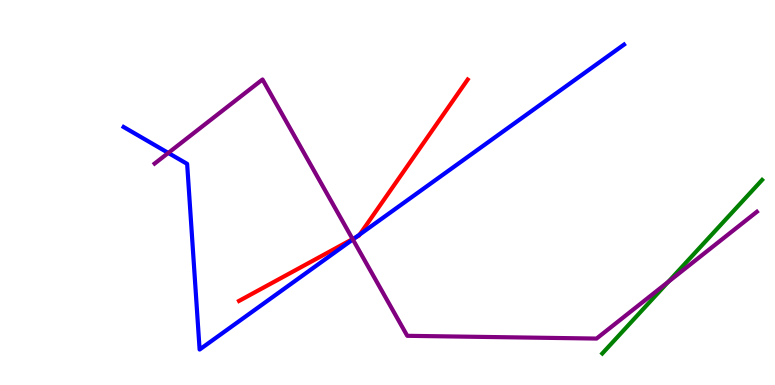[{'lines': ['blue', 'red'], 'intersections': [{'x': 4.59, 'y': 3.83}, {'x': 4.64, 'y': 3.91}]}, {'lines': ['green', 'red'], 'intersections': []}, {'lines': ['purple', 'red'], 'intersections': [{'x': 4.55, 'y': 3.79}]}, {'lines': ['blue', 'green'], 'intersections': []}, {'lines': ['blue', 'purple'], 'intersections': [{'x': 2.17, 'y': 6.03}, {'x': 4.55, 'y': 3.78}]}, {'lines': ['green', 'purple'], 'intersections': [{'x': 8.62, 'y': 2.68}]}]